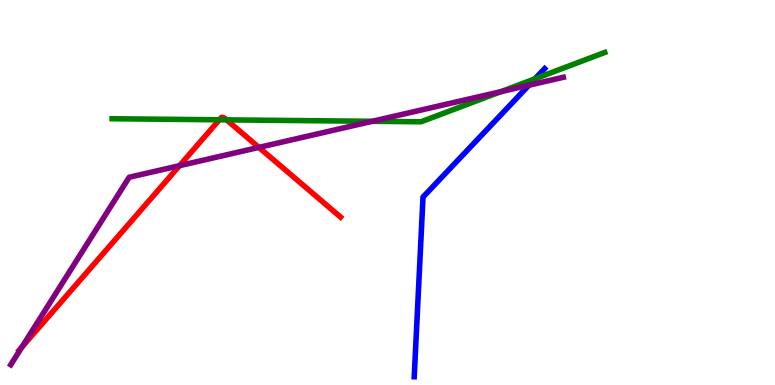[{'lines': ['blue', 'red'], 'intersections': []}, {'lines': ['green', 'red'], 'intersections': [{'x': 2.83, 'y': 6.89}, {'x': 2.92, 'y': 6.89}]}, {'lines': ['purple', 'red'], 'intersections': [{'x': 0.283, 'y': 0.985}, {'x': 2.32, 'y': 5.7}, {'x': 3.34, 'y': 6.17}]}, {'lines': ['blue', 'green'], 'intersections': [{'x': 6.9, 'y': 7.95}]}, {'lines': ['blue', 'purple'], 'intersections': [{'x': 6.82, 'y': 7.79}]}, {'lines': ['green', 'purple'], 'intersections': [{'x': 4.8, 'y': 6.85}, {'x': 6.46, 'y': 7.62}]}]